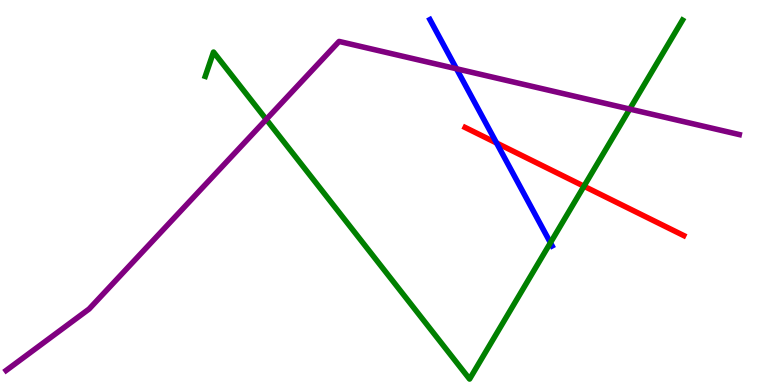[{'lines': ['blue', 'red'], 'intersections': [{'x': 6.41, 'y': 6.29}]}, {'lines': ['green', 'red'], 'intersections': [{'x': 7.54, 'y': 5.16}]}, {'lines': ['purple', 'red'], 'intersections': []}, {'lines': ['blue', 'green'], 'intersections': [{'x': 7.1, 'y': 3.69}]}, {'lines': ['blue', 'purple'], 'intersections': [{'x': 5.89, 'y': 8.21}]}, {'lines': ['green', 'purple'], 'intersections': [{'x': 3.44, 'y': 6.9}, {'x': 8.13, 'y': 7.17}]}]